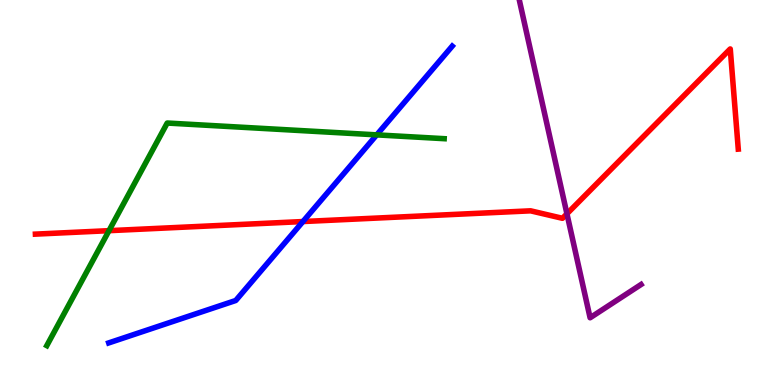[{'lines': ['blue', 'red'], 'intersections': [{'x': 3.91, 'y': 4.25}]}, {'lines': ['green', 'red'], 'intersections': [{'x': 1.41, 'y': 4.01}]}, {'lines': ['purple', 'red'], 'intersections': [{'x': 7.32, 'y': 4.45}]}, {'lines': ['blue', 'green'], 'intersections': [{'x': 4.86, 'y': 6.5}]}, {'lines': ['blue', 'purple'], 'intersections': []}, {'lines': ['green', 'purple'], 'intersections': []}]